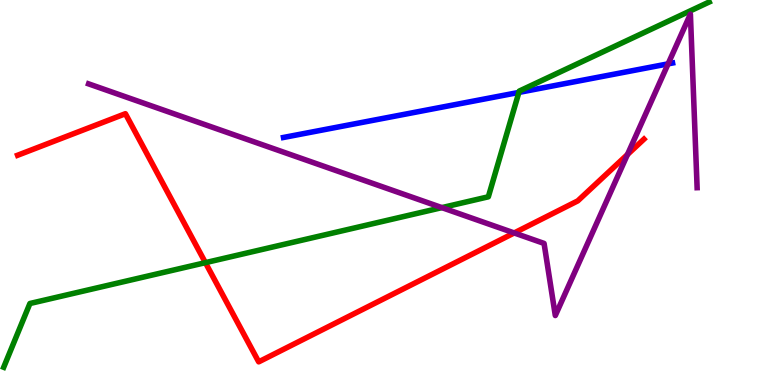[{'lines': ['blue', 'red'], 'intersections': []}, {'lines': ['green', 'red'], 'intersections': [{'x': 2.65, 'y': 3.18}]}, {'lines': ['purple', 'red'], 'intersections': [{'x': 6.63, 'y': 3.95}, {'x': 8.1, 'y': 5.99}]}, {'lines': ['blue', 'green'], 'intersections': [{'x': 6.7, 'y': 7.6}]}, {'lines': ['blue', 'purple'], 'intersections': [{'x': 8.62, 'y': 8.34}]}, {'lines': ['green', 'purple'], 'intersections': [{'x': 5.7, 'y': 4.61}]}]